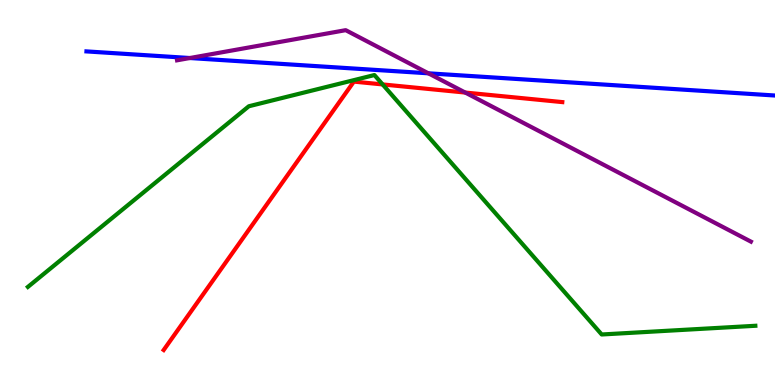[{'lines': ['blue', 'red'], 'intersections': []}, {'lines': ['green', 'red'], 'intersections': [{'x': 4.94, 'y': 7.81}]}, {'lines': ['purple', 'red'], 'intersections': [{'x': 6.0, 'y': 7.6}]}, {'lines': ['blue', 'green'], 'intersections': []}, {'lines': ['blue', 'purple'], 'intersections': [{'x': 2.45, 'y': 8.49}, {'x': 5.53, 'y': 8.1}]}, {'lines': ['green', 'purple'], 'intersections': []}]